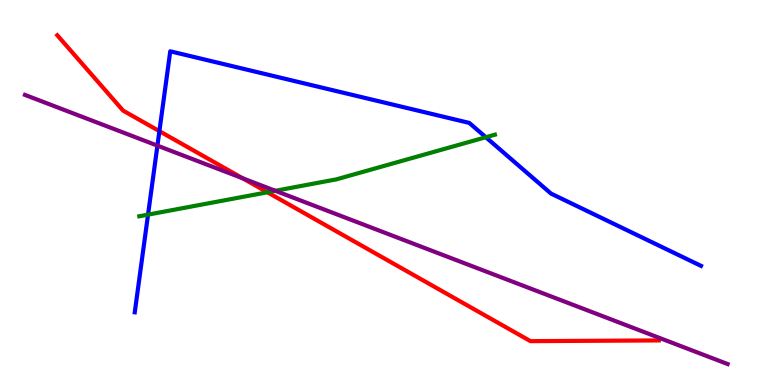[{'lines': ['blue', 'red'], 'intersections': [{'x': 2.06, 'y': 6.59}]}, {'lines': ['green', 'red'], 'intersections': [{'x': 3.45, 'y': 5.01}]}, {'lines': ['purple', 'red'], 'intersections': [{'x': 3.13, 'y': 5.37}]}, {'lines': ['blue', 'green'], 'intersections': [{'x': 1.91, 'y': 4.43}, {'x': 6.27, 'y': 6.44}]}, {'lines': ['blue', 'purple'], 'intersections': [{'x': 2.03, 'y': 6.22}]}, {'lines': ['green', 'purple'], 'intersections': [{'x': 3.55, 'y': 5.04}]}]